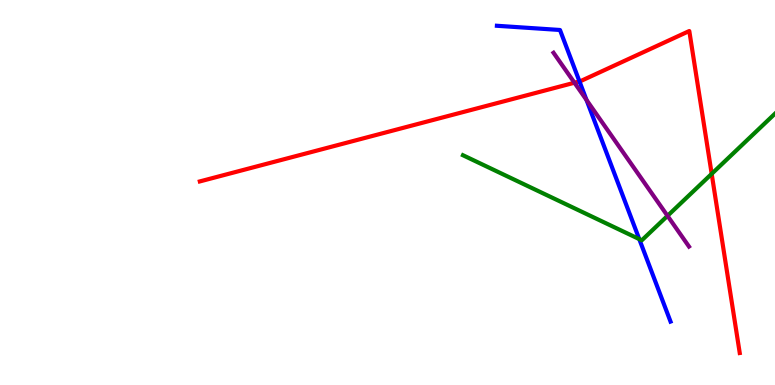[{'lines': ['blue', 'red'], 'intersections': [{'x': 7.48, 'y': 7.89}]}, {'lines': ['green', 'red'], 'intersections': [{'x': 9.18, 'y': 5.48}]}, {'lines': ['purple', 'red'], 'intersections': [{'x': 7.41, 'y': 7.85}]}, {'lines': ['blue', 'green'], 'intersections': [{'x': 8.25, 'y': 3.79}]}, {'lines': ['blue', 'purple'], 'intersections': [{'x': 7.57, 'y': 7.4}]}, {'lines': ['green', 'purple'], 'intersections': [{'x': 8.61, 'y': 4.39}]}]